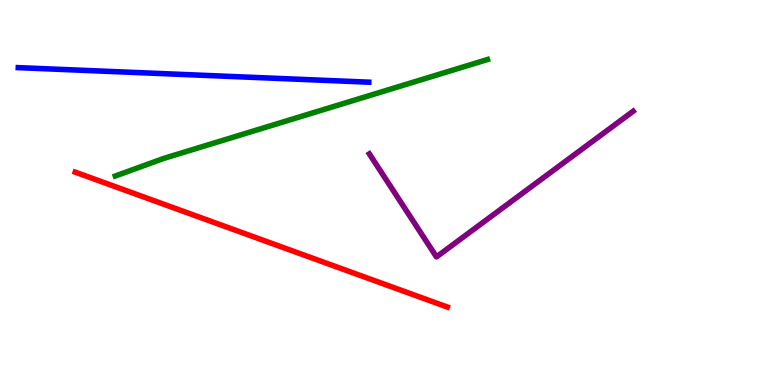[{'lines': ['blue', 'red'], 'intersections': []}, {'lines': ['green', 'red'], 'intersections': []}, {'lines': ['purple', 'red'], 'intersections': []}, {'lines': ['blue', 'green'], 'intersections': []}, {'lines': ['blue', 'purple'], 'intersections': []}, {'lines': ['green', 'purple'], 'intersections': []}]